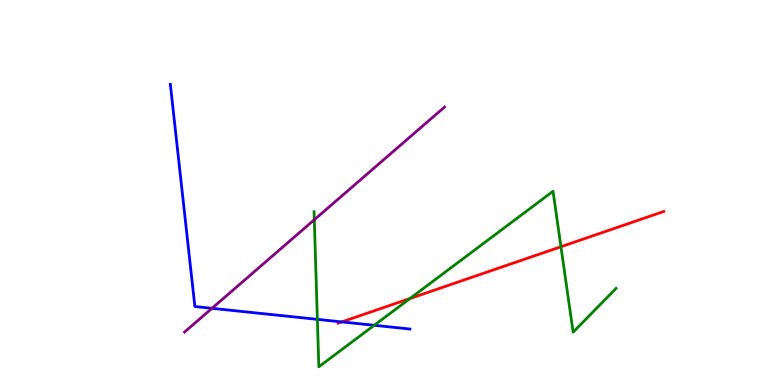[{'lines': ['blue', 'red'], 'intersections': [{'x': 4.41, 'y': 1.64}]}, {'lines': ['green', 'red'], 'intersections': [{'x': 5.29, 'y': 2.25}, {'x': 7.24, 'y': 3.59}]}, {'lines': ['purple', 'red'], 'intersections': []}, {'lines': ['blue', 'green'], 'intersections': [{'x': 4.1, 'y': 1.71}, {'x': 4.83, 'y': 1.55}]}, {'lines': ['blue', 'purple'], 'intersections': [{'x': 2.73, 'y': 1.99}]}, {'lines': ['green', 'purple'], 'intersections': [{'x': 4.06, 'y': 4.29}]}]